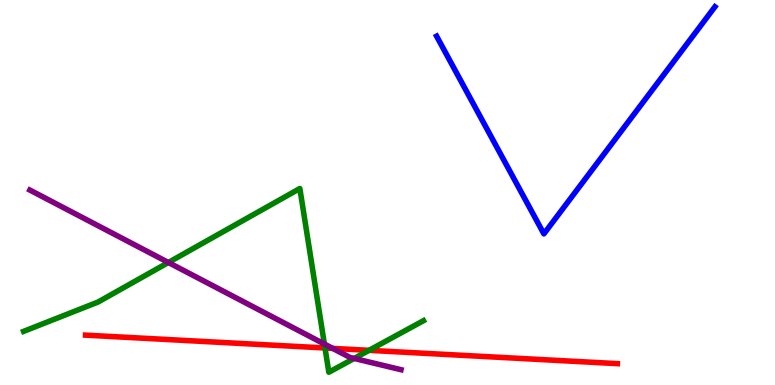[{'lines': ['blue', 'red'], 'intersections': []}, {'lines': ['green', 'red'], 'intersections': [{'x': 4.19, 'y': 0.962}, {'x': 4.76, 'y': 0.9}]}, {'lines': ['purple', 'red'], 'intersections': [{'x': 4.29, 'y': 0.951}]}, {'lines': ['blue', 'green'], 'intersections': []}, {'lines': ['blue', 'purple'], 'intersections': []}, {'lines': ['green', 'purple'], 'intersections': [{'x': 2.17, 'y': 3.18}, {'x': 4.19, 'y': 1.06}, {'x': 4.57, 'y': 0.69}]}]